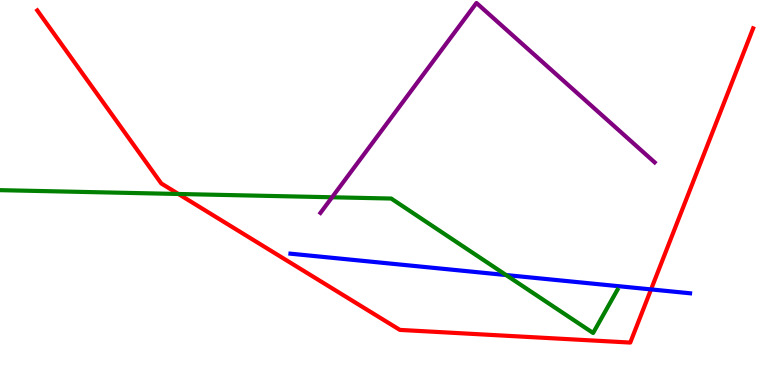[{'lines': ['blue', 'red'], 'intersections': [{'x': 8.4, 'y': 2.48}]}, {'lines': ['green', 'red'], 'intersections': [{'x': 2.3, 'y': 4.96}]}, {'lines': ['purple', 'red'], 'intersections': []}, {'lines': ['blue', 'green'], 'intersections': [{'x': 6.53, 'y': 2.86}]}, {'lines': ['blue', 'purple'], 'intersections': []}, {'lines': ['green', 'purple'], 'intersections': [{'x': 4.28, 'y': 4.88}]}]